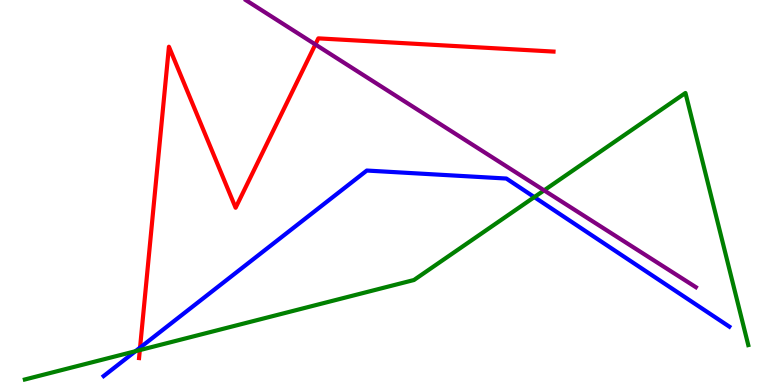[{'lines': ['blue', 'red'], 'intersections': [{'x': 1.81, 'y': 0.971}]}, {'lines': ['green', 'red'], 'intersections': [{'x': 1.8, 'y': 0.907}]}, {'lines': ['purple', 'red'], 'intersections': [{'x': 4.07, 'y': 8.85}]}, {'lines': ['blue', 'green'], 'intersections': [{'x': 1.75, 'y': 0.878}, {'x': 6.89, 'y': 4.88}]}, {'lines': ['blue', 'purple'], 'intersections': []}, {'lines': ['green', 'purple'], 'intersections': [{'x': 7.02, 'y': 5.06}]}]